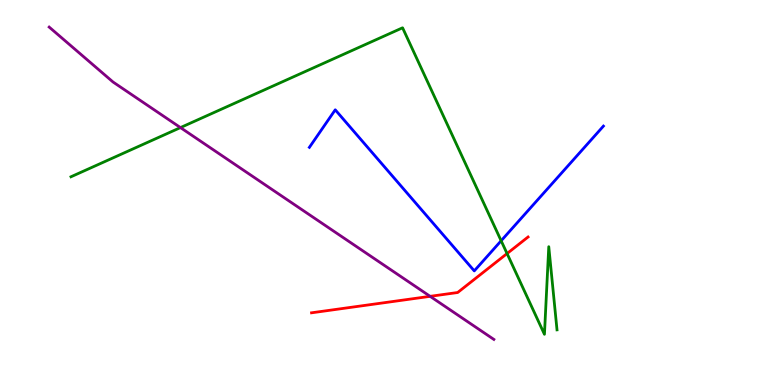[{'lines': ['blue', 'red'], 'intersections': []}, {'lines': ['green', 'red'], 'intersections': [{'x': 6.54, 'y': 3.41}]}, {'lines': ['purple', 'red'], 'intersections': [{'x': 5.55, 'y': 2.3}]}, {'lines': ['blue', 'green'], 'intersections': [{'x': 6.47, 'y': 3.75}]}, {'lines': ['blue', 'purple'], 'intersections': []}, {'lines': ['green', 'purple'], 'intersections': [{'x': 2.33, 'y': 6.69}]}]